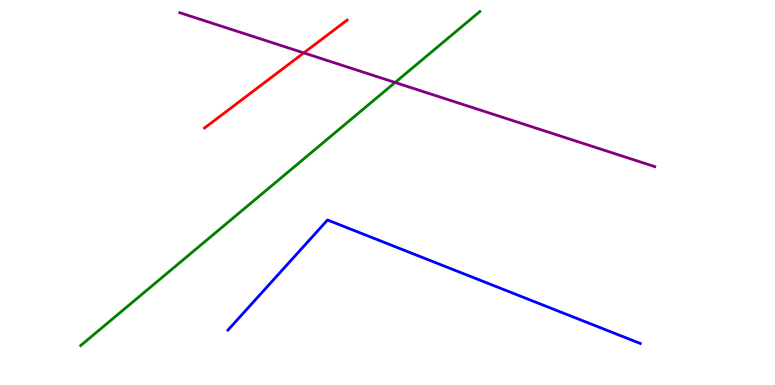[{'lines': ['blue', 'red'], 'intersections': []}, {'lines': ['green', 'red'], 'intersections': []}, {'lines': ['purple', 'red'], 'intersections': [{'x': 3.92, 'y': 8.63}]}, {'lines': ['blue', 'green'], 'intersections': []}, {'lines': ['blue', 'purple'], 'intersections': []}, {'lines': ['green', 'purple'], 'intersections': [{'x': 5.1, 'y': 7.86}]}]